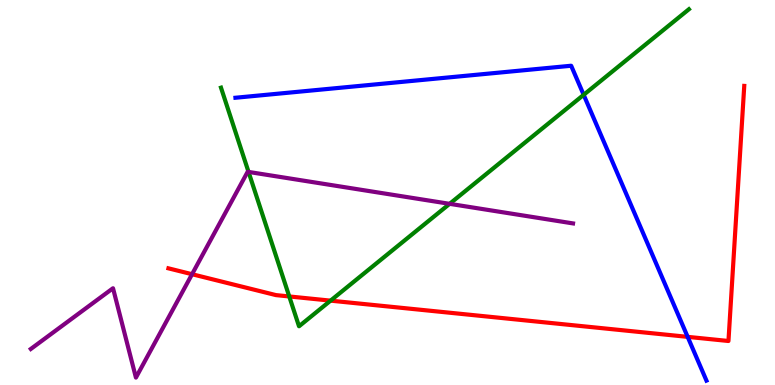[{'lines': ['blue', 'red'], 'intersections': [{'x': 8.87, 'y': 1.25}]}, {'lines': ['green', 'red'], 'intersections': [{'x': 3.73, 'y': 2.3}, {'x': 4.27, 'y': 2.19}]}, {'lines': ['purple', 'red'], 'intersections': [{'x': 2.48, 'y': 2.88}]}, {'lines': ['blue', 'green'], 'intersections': [{'x': 7.53, 'y': 7.54}]}, {'lines': ['blue', 'purple'], 'intersections': []}, {'lines': ['green', 'purple'], 'intersections': [{'x': 3.21, 'y': 5.53}, {'x': 5.8, 'y': 4.71}]}]